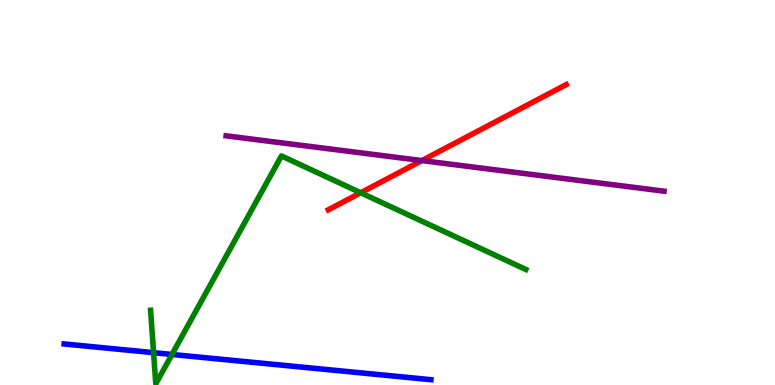[{'lines': ['blue', 'red'], 'intersections': []}, {'lines': ['green', 'red'], 'intersections': [{'x': 4.65, 'y': 4.99}]}, {'lines': ['purple', 'red'], 'intersections': [{'x': 5.44, 'y': 5.83}]}, {'lines': ['blue', 'green'], 'intersections': [{'x': 1.98, 'y': 0.84}, {'x': 2.22, 'y': 0.793}]}, {'lines': ['blue', 'purple'], 'intersections': []}, {'lines': ['green', 'purple'], 'intersections': []}]